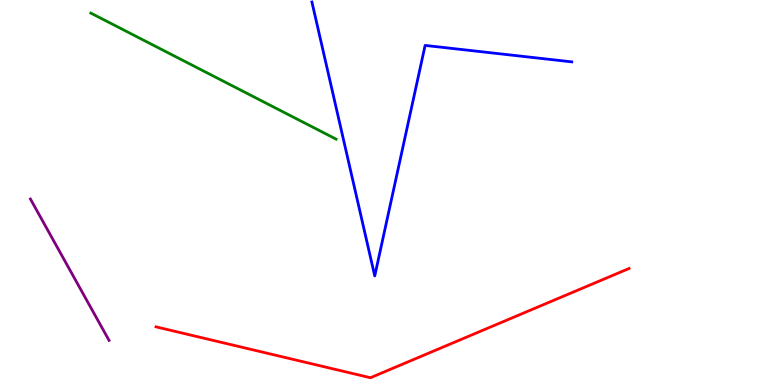[{'lines': ['blue', 'red'], 'intersections': []}, {'lines': ['green', 'red'], 'intersections': []}, {'lines': ['purple', 'red'], 'intersections': []}, {'lines': ['blue', 'green'], 'intersections': []}, {'lines': ['blue', 'purple'], 'intersections': []}, {'lines': ['green', 'purple'], 'intersections': []}]